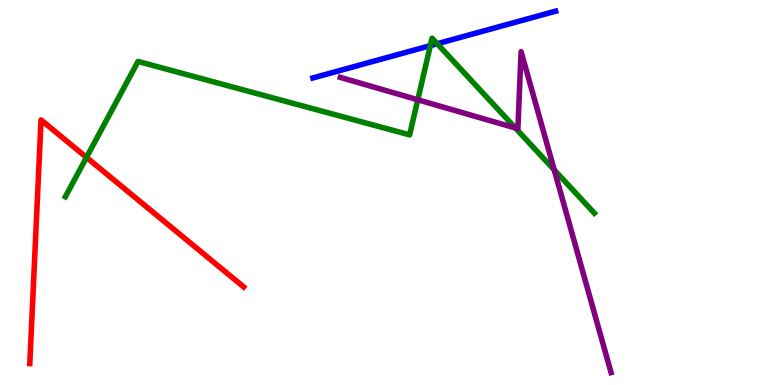[{'lines': ['blue', 'red'], 'intersections': []}, {'lines': ['green', 'red'], 'intersections': [{'x': 1.12, 'y': 5.91}]}, {'lines': ['purple', 'red'], 'intersections': []}, {'lines': ['blue', 'green'], 'intersections': [{'x': 5.55, 'y': 8.81}, {'x': 5.64, 'y': 8.86}]}, {'lines': ['blue', 'purple'], 'intersections': []}, {'lines': ['green', 'purple'], 'intersections': [{'x': 5.39, 'y': 7.41}, {'x': 6.65, 'y': 6.68}, {'x': 7.15, 'y': 5.59}]}]